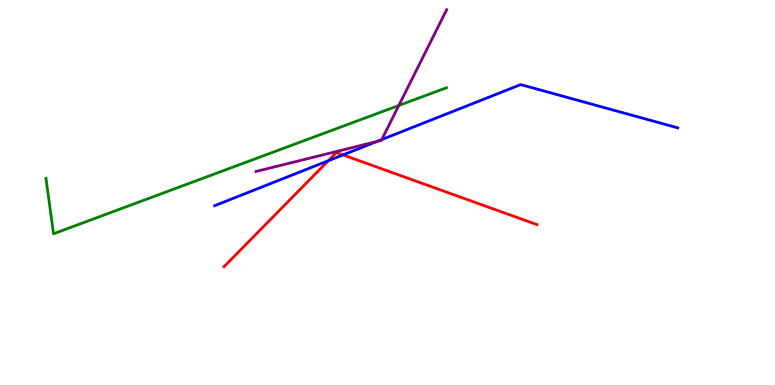[{'lines': ['blue', 'red'], 'intersections': [{'x': 4.24, 'y': 5.83}, {'x': 4.43, 'y': 5.98}]}, {'lines': ['green', 'red'], 'intersections': []}, {'lines': ['purple', 'red'], 'intersections': []}, {'lines': ['blue', 'green'], 'intersections': []}, {'lines': ['blue', 'purple'], 'intersections': [{'x': 4.87, 'y': 6.33}, {'x': 4.93, 'y': 6.37}]}, {'lines': ['green', 'purple'], 'intersections': [{'x': 5.15, 'y': 7.26}]}]